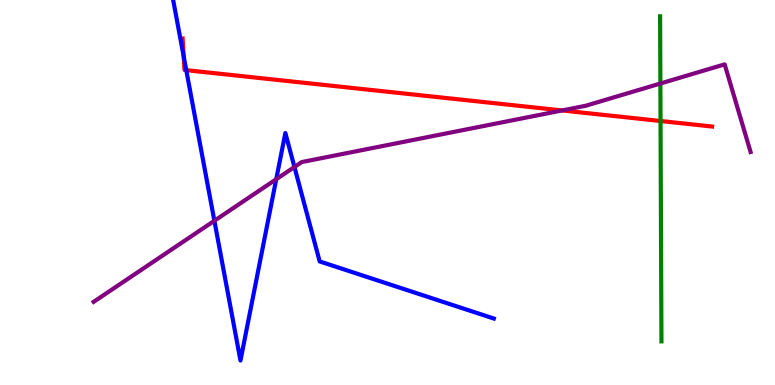[{'lines': ['blue', 'red'], 'intersections': [{'x': 2.37, 'y': 8.53}, {'x': 2.4, 'y': 8.18}]}, {'lines': ['green', 'red'], 'intersections': [{'x': 8.52, 'y': 6.86}]}, {'lines': ['purple', 'red'], 'intersections': [{'x': 7.25, 'y': 7.13}]}, {'lines': ['blue', 'green'], 'intersections': []}, {'lines': ['blue', 'purple'], 'intersections': [{'x': 2.77, 'y': 4.27}, {'x': 3.56, 'y': 5.34}, {'x': 3.8, 'y': 5.66}]}, {'lines': ['green', 'purple'], 'intersections': [{'x': 8.52, 'y': 7.83}]}]